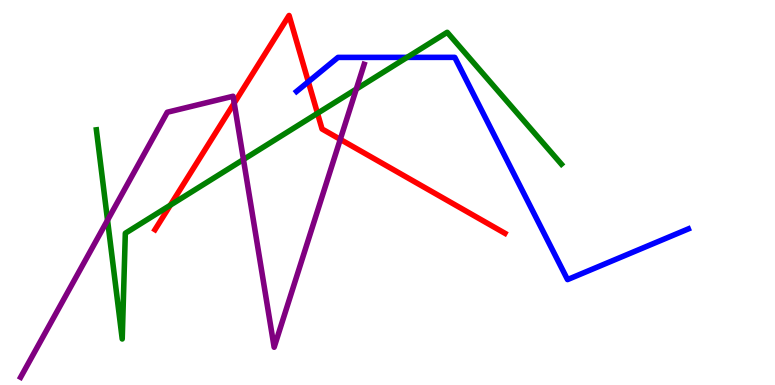[{'lines': ['blue', 'red'], 'intersections': [{'x': 3.98, 'y': 7.88}]}, {'lines': ['green', 'red'], 'intersections': [{'x': 2.2, 'y': 4.67}, {'x': 4.1, 'y': 7.06}]}, {'lines': ['purple', 'red'], 'intersections': [{'x': 3.02, 'y': 7.32}, {'x': 4.39, 'y': 6.38}]}, {'lines': ['blue', 'green'], 'intersections': [{'x': 5.25, 'y': 8.51}]}, {'lines': ['blue', 'purple'], 'intersections': []}, {'lines': ['green', 'purple'], 'intersections': [{'x': 1.39, 'y': 4.28}, {'x': 3.14, 'y': 5.86}, {'x': 4.6, 'y': 7.69}]}]